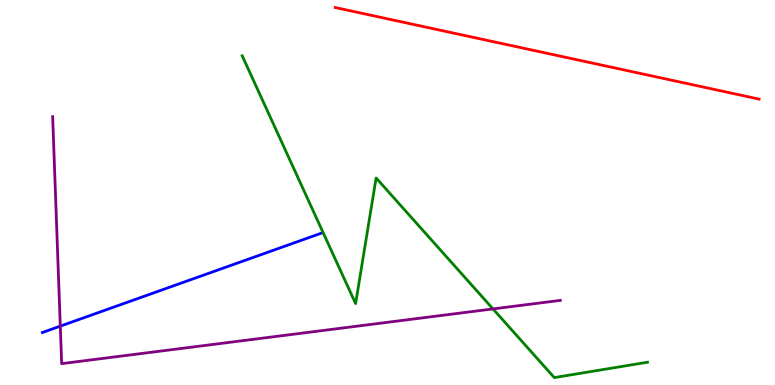[{'lines': ['blue', 'red'], 'intersections': []}, {'lines': ['green', 'red'], 'intersections': []}, {'lines': ['purple', 'red'], 'intersections': []}, {'lines': ['blue', 'green'], 'intersections': []}, {'lines': ['blue', 'purple'], 'intersections': [{'x': 0.778, 'y': 1.53}]}, {'lines': ['green', 'purple'], 'intersections': [{'x': 6.36, 'y': 1.98}]}]